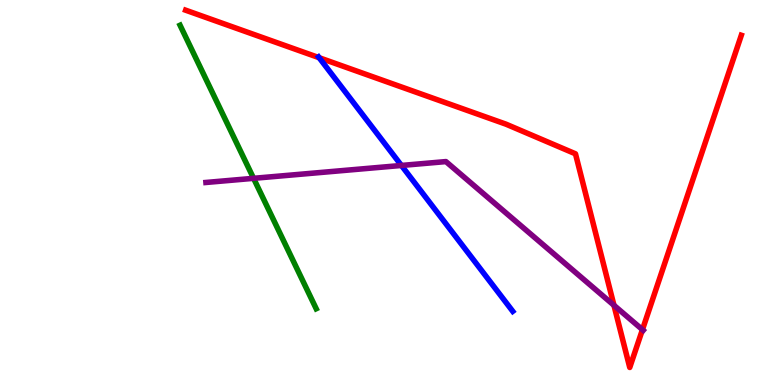[{'lines': ['blue', 'red'], 'intersections': [{'x': 4.12, 'y': 8.5}]}, {'lines': ['green', 'red'], 'intersections': []}, {'lines': ['purple', 'red'], 'intersections': [{'x': 7.92, 'y': 2.07}, {'x': 8.29, 'y': 1.44}]}, {'lines': ['blue', 'green'], 'intersections': []}, {'lines': ['blue', 'purple'], 'intersections': [{'x': 5.18, 'y': 5.7}]}, {'lines': ['green', 'purple'], 'intersections': [{'x': 3.27, 'y': 5.37}]}]